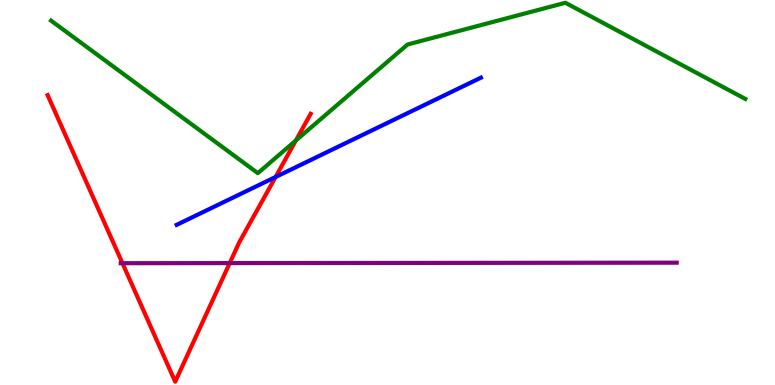[{'lines': ['blue', 'red'], 'intersections': [{'x': 3.56, 'y': 5.4}]}, {'lines': ['green', 'red'], 'intersections': [{'x': 3.82, 'y': 6.35}]}, {'lines': ['purple', 'red'], 'intersections': [{'x': 1.58, 'y': 3.16}, {'x': 2.96, 'y': 3.17}]}, {'lines': ['blue', 'green'], 'intersections': []}, {'lines': ['blue', 'purple'], 'intersections': []}, {'lines': ['green', 'purple'], 'intersections': []}]